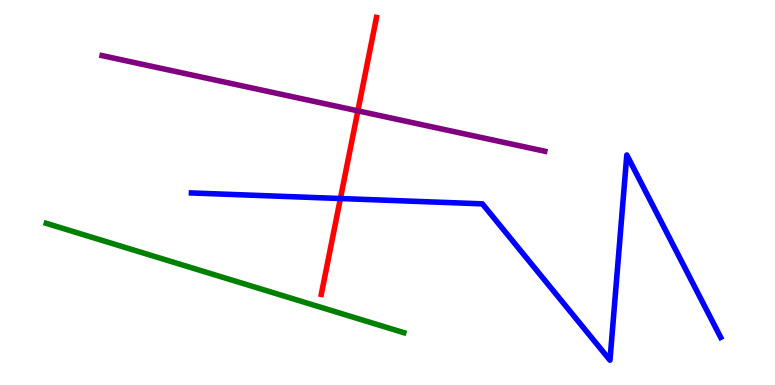[{'lines': ['blue', 'red'], 'intersections': [{'x': 4.39, 'y': 4.84}]}, {'lines': ['green', 'red'], 'intersections': []}, {'lines': ['purple', 'red'], 'intersections': [{'x': 4.62, 'y': 7.12}]}, {'lines': ['blue', 'green'], 'intersections': []}, {'lines': ['blue', 'purple'], 'intersections': []}, {'lines': ['green', 'purple'], 'intersections': []}]